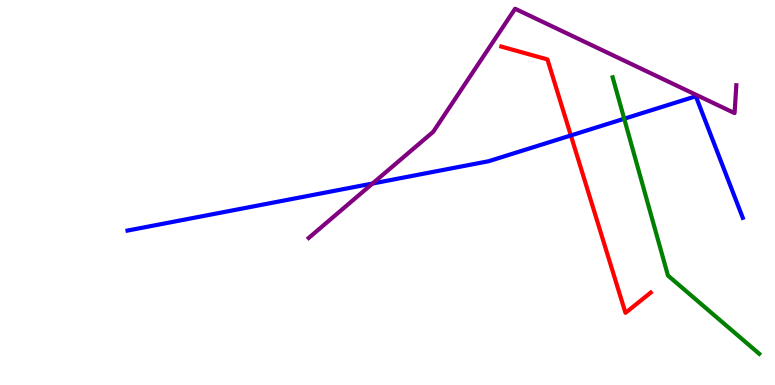[{'lines': ['blue', 'red'], 'intersections': [{'x': 7.37, 'y': 6.48}]}, {'lines': ['green', 'red'], 'intersections': []}, {'lines': ['purple', 'red'], 'intersections': []}, {'lines': ['blue', 'green'], 'intersections': [{'x': 8.05, 'y': 6.92}]}, {'lines': ['blue', 'purple'], 'intersections': [{'x': 4.81, 'y': 5.23}]}, {'lines': ['green', 'purple'], 'intersections': []}]